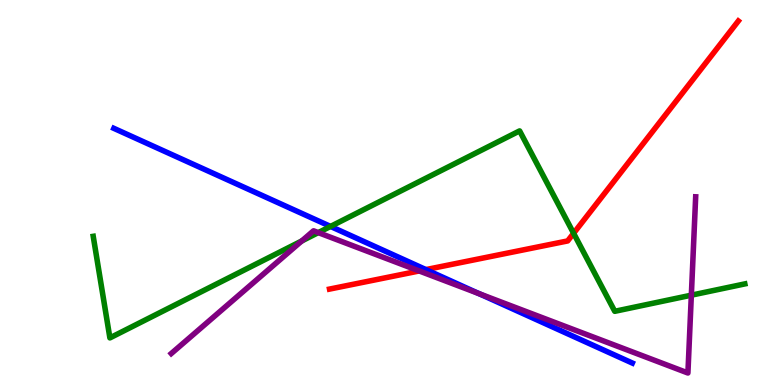[{'lines': ['blue', 'red'], 'intersections': [{'x': 5.5, 'y': 3.0}]}, {'lines': ['green', 'red'], 'intersections': [{'x': 7.4, 'y': 3.94}]}, {'lines': ['purple', 'red'], 'intersections': [{'x': 5.41, 'y': 2.96}]}, {'lines': ['blue', 'green'], 'intersections': [{'x': 4.26, 'y': 4.12}]}, {'lines': ['blue', 'purple'], 'intersections': [{'x': 6.18, 'y': 2.37}]}, {'lines': ['green', 'purple'], 'intersections': [{'x': 3.89, 'y': 3.74}, {'x': 4.11, 'y': 3.96}, {'x': 8.92, 'y': 2.33}]}]